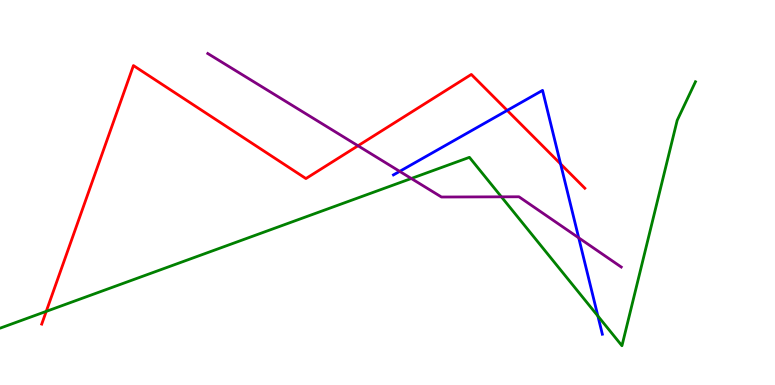[{'lines': ['blue', 'red'], 'intersections': [{'x': 6.54, 'y': 7.13}, {'x': 7.23, 'y': 5.74}]}, {'lines': ['green', 'red'], 'intersections': [{'x': 0.597, 'y': 1.91}]}, {'lines': ['purple', 'red'], 'intersections': [{'x': 4.62, 'y': 6.21}]}, {'lines': ['blue', 'green'], 'intersections': [{'x': 7.71, 'y': 1.79}]}, {'lines': ['blue', 'purple'], 'intersections': [{'x': 5.16, 'y': 5.55}, {'x': 7.47, 'y': 3.82}]}, {'lines': ['green', 'purple'], 'intersections': [{'x': 5.31, 'y': 5.36}, {'x': 6.47, 'y': 4.89}]}]